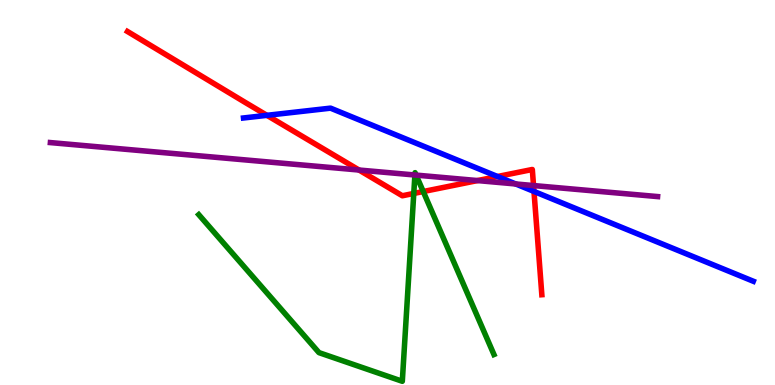[{'lines': ['blue', 'red'], 'intersections': [{'x': 3.44, 'y': 7.0}, {'x': 6.42, 'y': 5.42}, {'x': 6.89, 'y': 5.03}]}, {'lines': ['green', 'red'], 'intersections': [{'x': 5.34, 'y': 4.98}, {'x': 5.46, 'y': 5.03}]}, {'lines': ['purple', 'red'], 'intersections': [{'x': 4.63, 'y': 5.58}, {'x': 6.16, 'y': 5.31}, {'x': 6.88, 'y': 5.18}]}, {'lines': ['blue', 'green'], 'intersections': []}, {'lines': ['blue', 'purple'], 'intersections': [{'x': 6.65, 'y': 5.22}]}, {'lines': ['green', 'purple'], 'intersections': [{'x': 5.35, 'y': 5.45}, {'x': 5.37, 'y': 5.45}]}]